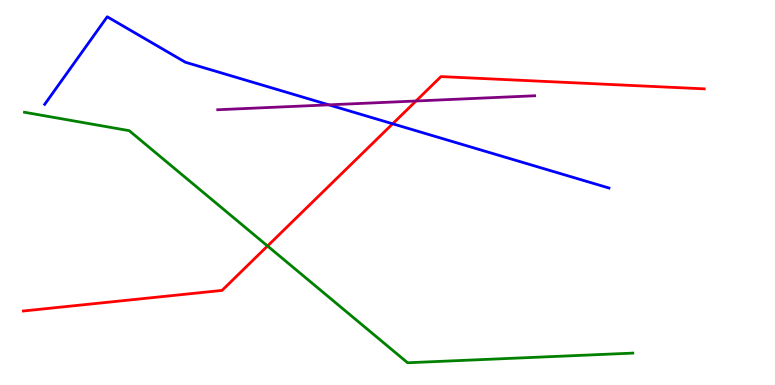[{'lines': ['blue', 'red'], 'intersections': [{'x': 5.07, 'y': 6.78}]}, {'lines': ['green', 'red'], 'intersections': [{'x': 3.45, 'y': 3.61}]}, {'lines': ['purple', 'red'], 'intersections': [{'x': 5.37, 'y': 7.38}]}, {'lines': ['blue', 'green'], 'intersections': []}, {'lines': ['blue', 'purple'], 'intersections': [{'x': 4.24, 'y': 7.28}]}, {'lines': ['green', 'purple'], 'intersections': []}]